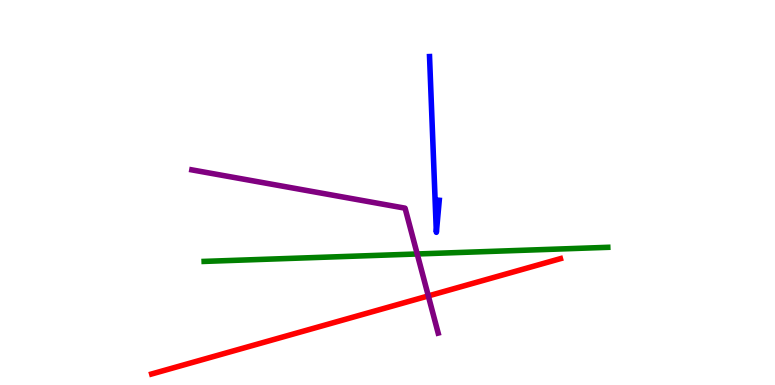[{'lines': ['blue', 'red'], 'intersections': []}, {'lines': ['green', 'red'], 'intersections': []}, {'lines': ['purple', 'red'], 'intersections': [{'x': 5.53, 'y': 2.31}]}, {'lines': ['blue', 'green'], 'intersections': []}, {'lines': ['blue', 'purple'], 'intersections': []}, {'lines': ['green', 'purple'], 'intersections': [{'x': 5.38, 'y': 3.4}]}]